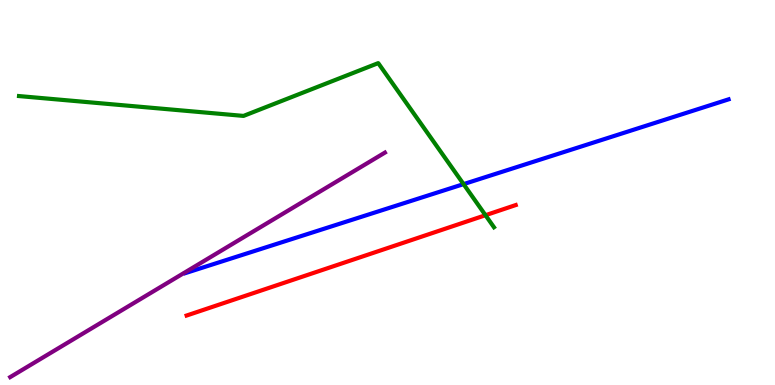[{'lines': ['blue', 'red'], 'intersections': []}, {'lines': ['green', 'red'], 'intersections': [{'x': 6.26, 'y': 4.41}]}, {'lines': ['purple', 'red'], 'intersections': []}, {'lines': ['blue', 'green'], 'intersections': [{'x': 5.98, 'y': 5.22}]}, {'lines': ['blue', 'purple'], 'intersections': []}, {'lines': ['green', 'purple'], 'intersections': []}]